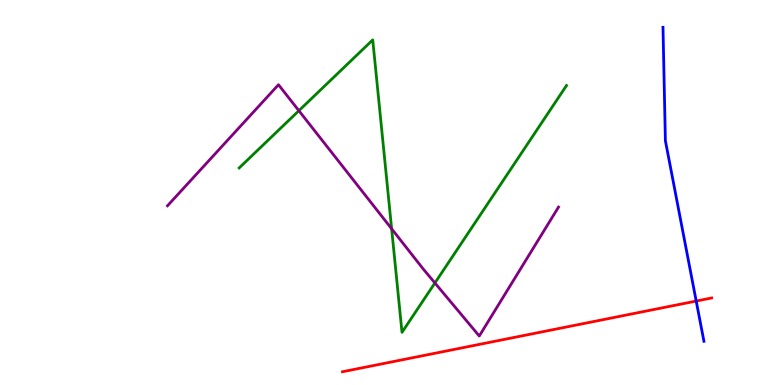[{'lines': ['blue', 'red'], 'intersections': [{'x': 8.98, 'y': 2.18}]}, {'lines': ['green', 'red'], 'intersections': []}, {'lines': ['purple', 'red'], 'intersections': []}, {'lines': ['blue', 'green'], 'intersections': []}, {'lines': ['blue', 'purple'], 'intersections': []}, {'lines': ['green', 'purple'], 'intersections': [{'x': 3.86, 'y': 7.12}, {'x': 5.05, 'y': 4.06}, {'x': 5.61, 'y': 2.65}]}]